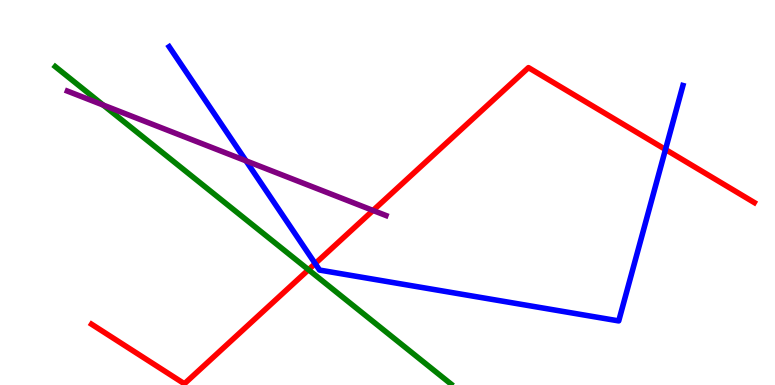[{'lines': ['blue', 'red'], 'intersections': [{'x': 4.07, 'y': 3.15}, {'x': 8.59, 'y': 6.12}]}, {'lines': ['green', 'red'], 'intersections': [{'x': 3.98, 'y': 2.99}]}, {'lines': ['purple', 'red'], 'intersections': [{'x': 4.81, 'y': 4.53}]}, {'lines': ['blue', 'green'], 'intersections': []}, {'lines': ['blue', 'purple'], 'intersections': [{'x': 3.17, 'y': 5.82}]}, {'lines': ['green', 'purple'], 'intersections': [{'x': 1.33, 'y': 7.27}]}]